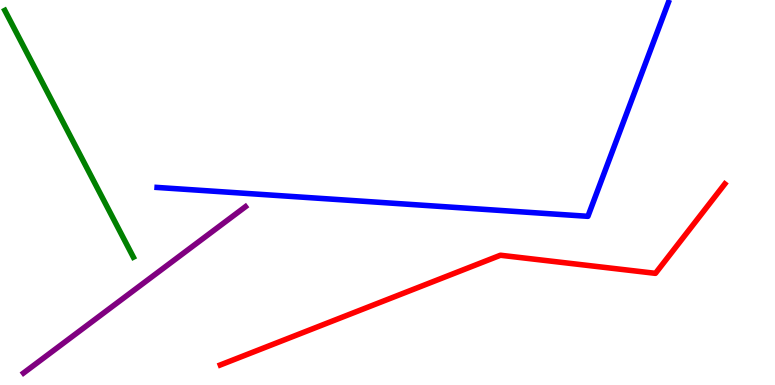[{'lines': ['blue', 'red'], 'intersections': []}, {'lines': ['green', 'red'], 'intersections': []}, {'lines': ['purple', 'red'], 'intersections': []}, {'lines': ['blue', 'green'], 'intersections': []}, {'lines': ['blue', 'purple'], 'intersections': []}, {'lines': ['green', 'purple'], 'intersections': []}]